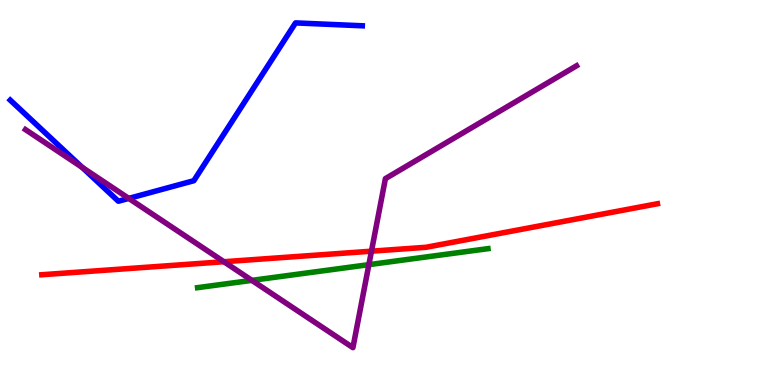[{'lines': ['blue', 'red'], 'intersections': []}, {'lines': ['green', 'red'], 'intersections': []}, {'lines': ['purple', 'red'], 'intersections': [{'x': 2.89, 'y': 3.2}, {'x': 4.79, 'y': 3.48}]}, {'lines': ['blue', 'green'], 'intersections': []}, {'lines': ['blue', 'purple'], 'intersections': [{'x': 1.06, 'y': 5.65}, {'x': 1.66, 'y': 4.85}]}, {'lines': ['green', 'purple'], 'intersections': [{'x': 3.25, 'y': 2.72}, {'x': 4.76, 'y': 3.13}]}]